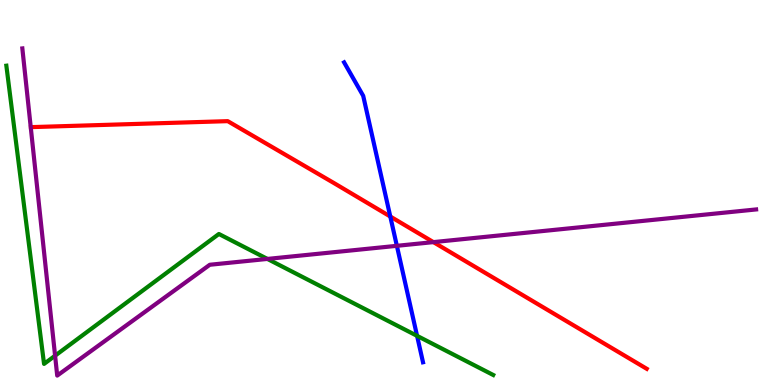[{'lines': ['blue', 'red'], 'intersections': [{'x': 5.04, 'y': 4.38}]}, {'lines': ['green', 'red'], 'intersections': []}, {'lines': ['purple', 'red'], 'intersections': [{'x': 5.59, 'y': 3.71}]}, {'lines': ['blue', 'green'], 'intersections': [{'x': 5.38, 'y': 1.28}]}, {'lines': ['blue', 'purple'], 'intersections': [{'x': 5.12, 'y': 3.62}]}, {'lines': ['green', 'purple'], 'intersections': [{'x': 0.711, 'y': 0.761}, {'x': 3.45, 'y': 3.27}]}]